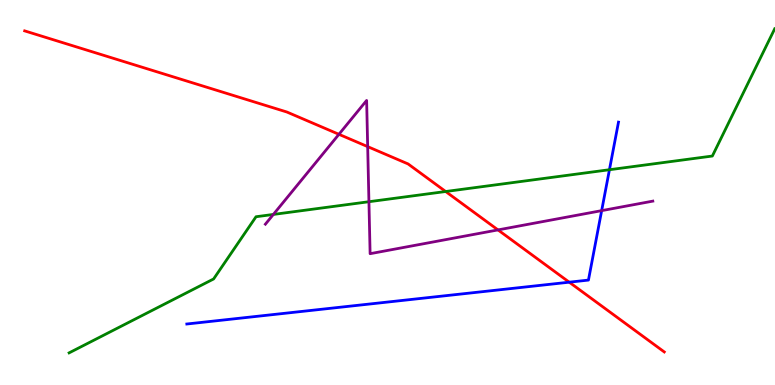[{'lines': ['blue', 'red'], 'intersections': [{'x': 7.34, 'y': 2.67}]}, {'lines': ['green', 'red'], 'intersections': [{'x': 5.75, 'y': 5.03}]}, {'lines': ['purple', 'red'], 'intersections': [{'x': 4.37, 'y': 6.51}, {'x': 4.74, 'y': 6.19}, {'x': 6.43, 'y': 4.03}]}, {'lines': ['blue', 'green'], 'intersections': [{'x': 7.86, 'y': 5.59}]}, {'lines': ['blue', 'purple'], 'intersections': [{'x': 7.76, 'y': 4.53}]}, {'lines': ['green', 'purple'], 'intersections': [{'x': 3.53, 'y': 4.43}, {'x': 4.76, 'y': 4.76}]}]